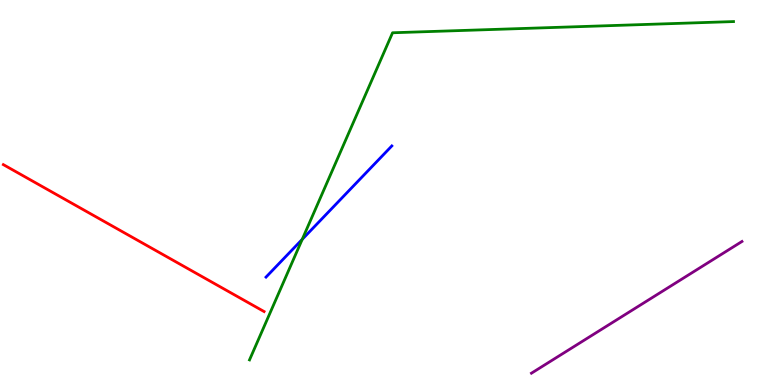[{'lines': ['blue', 'red'], 'intersections': []}, {'lines': ['green', 'red'], 'intersections': []}, {'lines': ['purple', 'red'], 'intersections': []}, {'lines': ['blue', 'green'], 'intersections': [{'x': 3.9, 'y': 3.78}]}, {'lines': ['blue', 'purple'], 'intersections': []}, {'lines': ['green', 'purple'], 'intersections': []}]